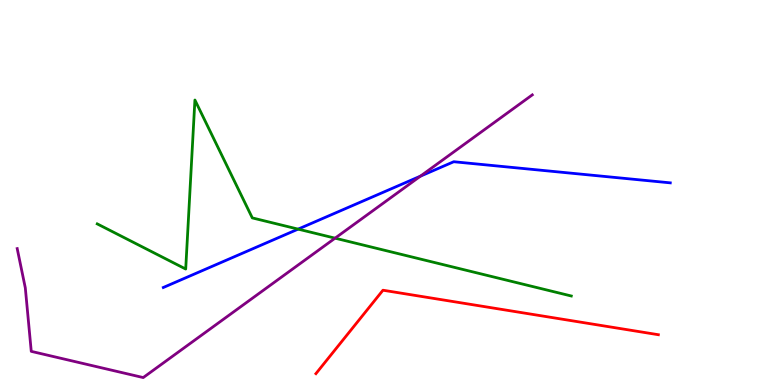[{'lines': ['blue', 'red'], 'intersections': []}, {'lines': ['green', 'red'], 'intersections': []}, {'lines': ['purple', 'red'], 'intersections': []}, {'lines': ['blue', 'green'], 'intersections': [{'x': 3.85, 'y': 4.05}]}, {'lines': ['blue', 'purple'], 'intersections': [{'x': 5.42, 'y': 5.42}]}, {'lines': ['green', 'purple'], 'intersections': [{'x': 4.32, 'y': 3.81}]}]